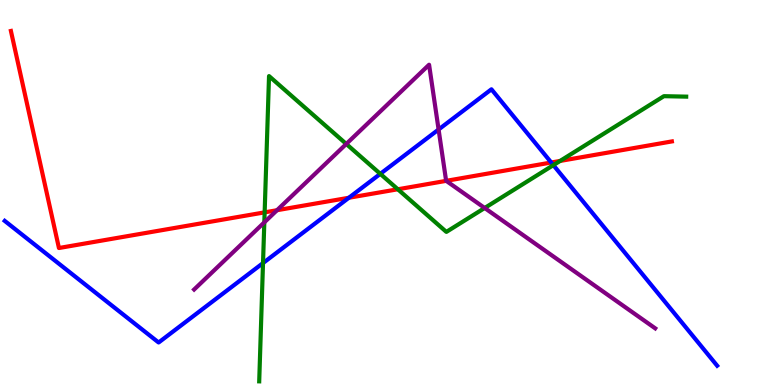[{'lines': ['blue', 'red'], 'intersections': [{'x': 4.5, 'y': 4.86}, {'x': 7.11, 'y': 5.78}]}, {'lines': ['green', 'red'], 'intersections': [{'x': 3.41, 'y': 4.48}, {'x': 5.13, 'y': 5.08}, {'x': 7.23, 'y': 5.82}]}, {'lines': ['purple', 'red'], 'intersections': [{'x': 3.57, 'y': 4.54}, {'x': 5.76, 'y': 5.3}]}, {'lines': ['blue', 'green'], 'intersections': [{'x': 3.39, 'y': 3.17}, {'x': 4.91, 'y': 5.48}, {'x': 7.14, 'y': 5.71}]}, {'lines': ['blue', 'purple'], 'intersections': [{'x': 5.66, 'y': 6.64}]}, {'lines': ['green', 'purple'], 'intersections': [{'x': 3.41, 'y': 4.22}, {'x': 4.47, 'y': 6.26}, {'x': 6.25, 'y': 4.6}]}]